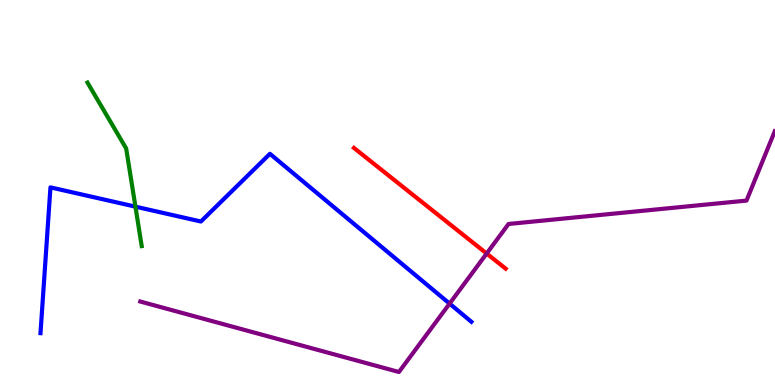[{'lines': ['blue', 'red'], 'intersections': []}, {'lines': ['green', 'red'], 'intersections': []}, {'lines': ['purple', 'red'], 'intersections': [{'x': 6.28, 'y': 3.41}]}, {'lines': ['blue', 'green'], 'intersections': [{'x': 1.75, 'y': 4.63}]}, {'lines': ['blue', 'purple'], 'intersections': [{'x': 5.8, 'y': 2.11}]}, {'lines': ['green', 'purple'], 'intersections': []}]